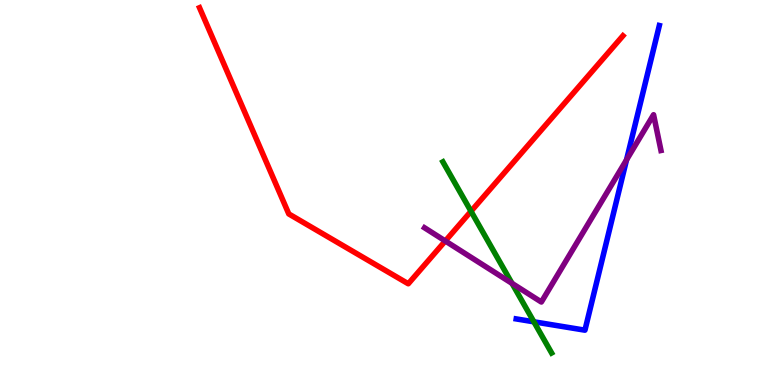[{'lines': ['blue', 'red'], 'intersections': []}, {'lines': ['green', 'red'], 'intersections': [{'x': 6.08, 'y': 4.51}]}, {'lines': ['purple', 'red'], 'intersections': [{'x': 5.75, 'y': 3.74}]}, {'lines': ['blue', 'green'], 'intersections': [{'x': 6.89, 'y': 1.64}]}, {'lines': ['blue', 'purple'], 'intersections': [{'x': 8.08, 'y': 5.85}]}, {'lines': ['green', 'purple'], 'intersections': [{'x': 6.61, 'y': 2.64}]}]